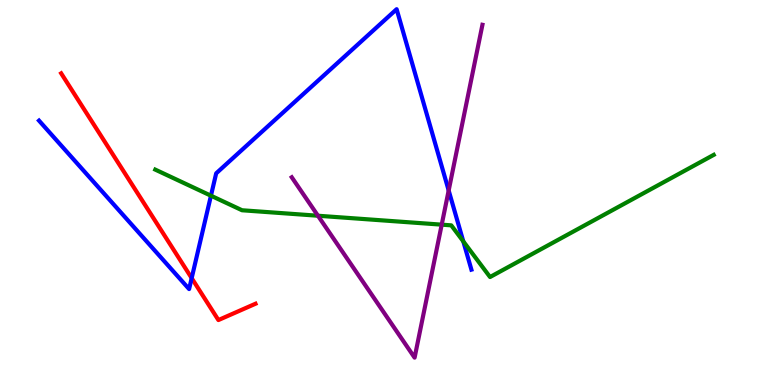[{'lines': ['blue', 'red'], 'intersections': [{'x': 2.47, 'y': 2.78}]}, {'lines': ['green', 'red'], 'intersections': []}, {'lines': ['purple', 'red'], 'intersections': []}, {'lines': ['blue', 'green'], 'intersections': [{'x': 2.72, 'y': 4.92}, {'x': 5.98, 'y': 3.73}]}, {'lines': ['blue', 'purple'], 'intersections': [{'x': 5.79, 'y': 5.05}]}, {'lines': ['green', 'purple'], 'intersections': [{'x': 4.1, 'y': 4.4}, {'x': 5.7, 'y': 4.16}]}]